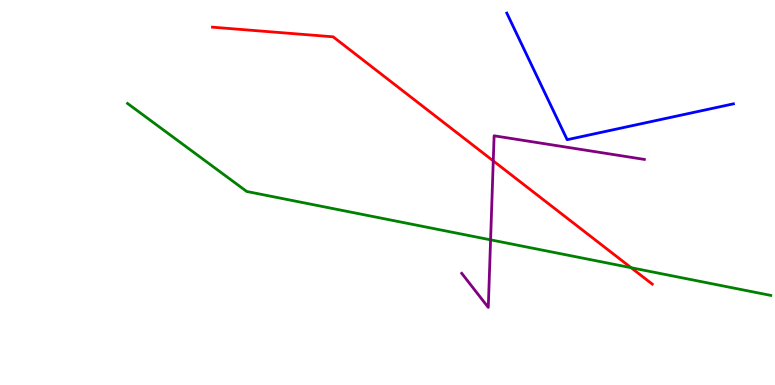[{'lines': ['blue', 'red'], 'intersections': []}, {'lines': ['green', 'red'], 'intersections': [{'x': 8.14, 'y': 3.05}]}, {'lines': ['purple', 'red'], 'intersections': [{'x': 6.36, 'y': 5.82}]}, {'lines': ['blue', 'green'], 'intersections': []}, {'lines': ['blue', 'purple'], 'intersections': []}, {'lines': ['green', 'purple'], 'intersections': [{'x': 6.33, 'y': 3.77}]}]